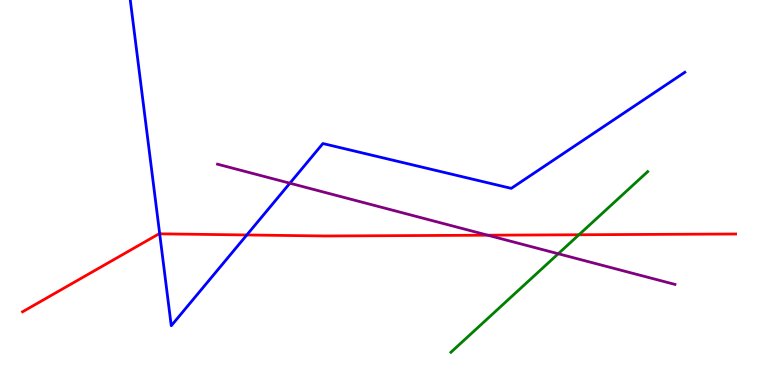[{'lines': ['blue', 'red'], 'intersections': [{'x': 2.06, 'y': 3.93}, {'x': 3.18, 'y': 3.9}]}, {'lines': ['green', 'red'], 'intersections': [{'x': 7.47, 'y': 3.9}]}, {'lines': ['purple', 'red'], 'intersections': [{'x': 6.29, 'y': 3.89}]}, {'lines': ['blue', 'green'], 'intersections': []}, {'lines': ['blue', 'purple'], 'intersections': [{'x': 3.74, 'y': 5.24}]}, {'lines': ['green', 'purple'], 'intersections': [{'x': 7.2, 'y': 3.41}]}]